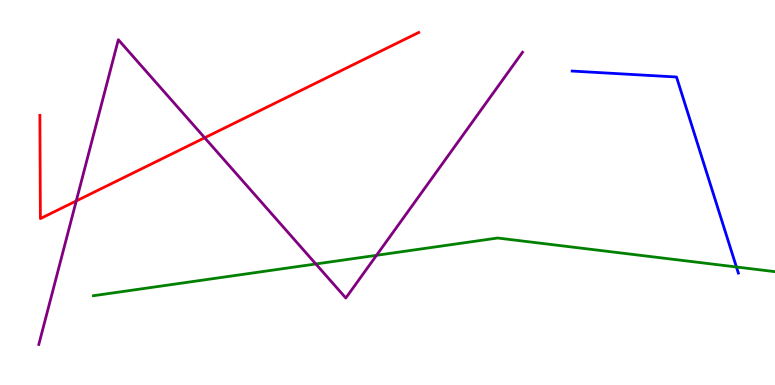[{'lines': ['blue', 'red'], 'intersections': []}, {'lines': ['green', 'red'], 'intersections': []}, {'lines': ['purple', 'red'], 'intersections': [{'x': 0.984, 'y': 4.78}, {'x': 2.64, 'y': 6.42}]}, {'lines': ['blue', 'green'], 'intersections': [{'x': 9.5, 'y': 3.07}]}, {'lines': ['blue', 'purple'], 'intersections': []}, {'lines': ['green', 'purple'], 'intersections': [{'x': 4.08, 'y': 3.14}, {'x': 4.86, 'y': 3.37}]}]